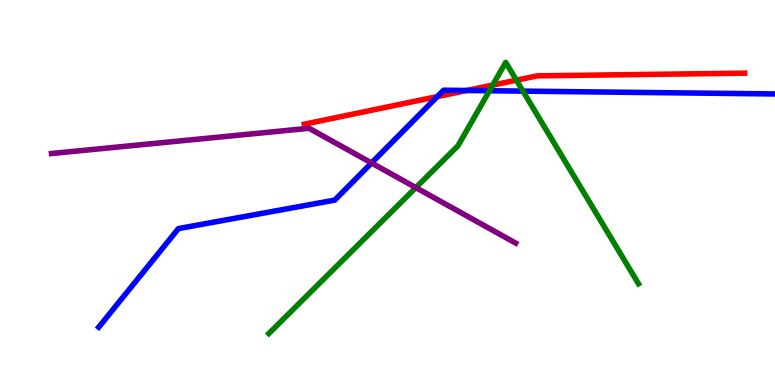[{'lines': ['blue', 'red'], 'intersections': [{'x': 5.64, 'y': 7.49}, {'x': 6.02, 'y': 7.65}]}, {'lines': ['green', 'red'], 'intersections': [{'x': 6.36, 'y': 7.79}, {'x': 6.66, 'y': 7.92}]}, {'lines': ['purple', 'red'], 'intersections': []}, {'lines': ['blue', 'green'], 'intersections': [{'x': 6.32, 'y': 7.64}, {'x': 6.75, 'y': 7.63}]}, {'lines': ['blue', 'purple'], 'intersections': [{'x': 4.79, 'y': 5.77}]}, {'lines': ['green', 'purple'], 'intersections': [{'x': 5.37, 'y': 5.13}]}]